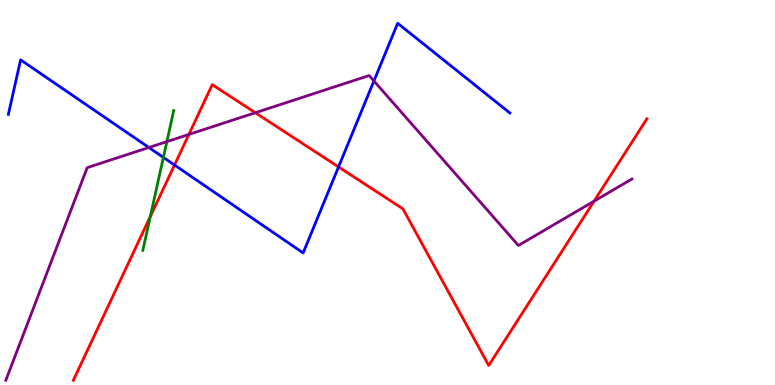[{'lines': ['blue', 'red'], 'intersections': [{'x': 2.25, 'y': 5.71}, {'x': 4.37, 'y': 5.66}]}, {'lines': ['green', 'red'], 'intersections': [{'x': 1.94, 'y': 4.38}]}, {'lines': ['purple', 'red'], 'intersections': [{'x': 2.44, 'y': 6.51}, {'x': 3.29, 'y': 7.07}, {'x': 7.67, 'y': 4.78}]}, {'lines': ['blue', 'green'], 'intersections': [{'x': 2.11, 'y': 5.91}]}, {'lines': ['blue', 'purple'], 'intersections': [{'x': 1.92, 'y': 6.17}, {'x': 4.82, 'y': 7.9}]}, {'lines': ['green', 'purple'], 'intersections': [{'x': 2.15, 'y': 6.32}]}]